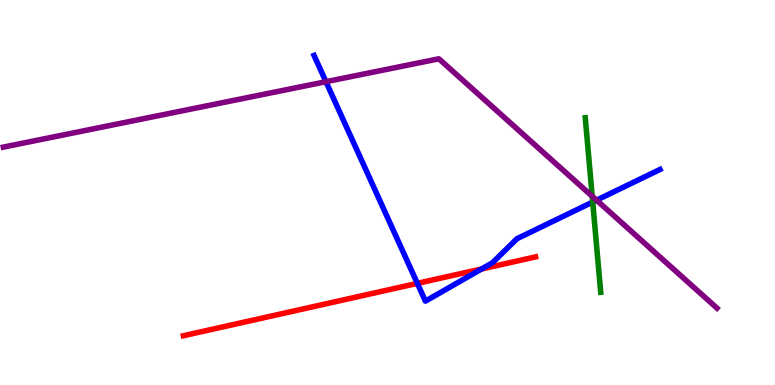[{'lines': ['blue', 'red'], 'intersections': [{'x': 5.39, 'y': 2.64}, {'x': 6.21, 'y': 3.01}]}, {'lines': ['green', 'red'], 'intersections': []}, {'lines': ['purple', 'red'], 'intersections': []}, {'lines': ['blue', 'green'], 'intersections': [{'x': 7.65, 'y': 4.75}]}, {'lines': ['blue', 'purple'], 'intersections': [{'x': 4.21, 'y': 7.88}, {'x': 7.7, 'y': 4.8}]}, {'lines': ['green', 'purple'], 'intersections': [{'x': 7.64, 'y': 4.9}]}]